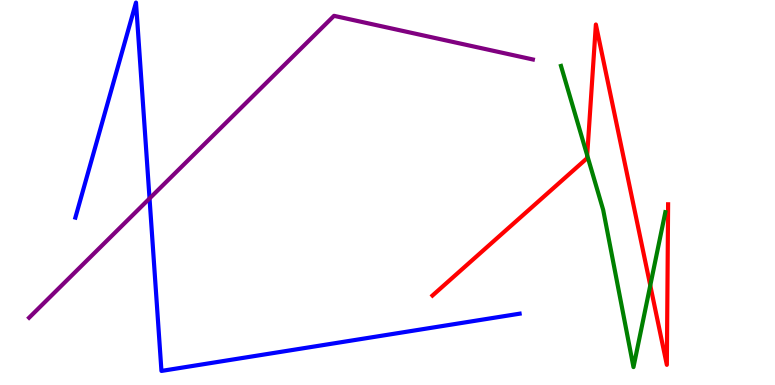[{'lines': ['blue', 'red'], 'intersections': []}, {'lines': ['green', 'red'], 'intersections': [{'x': 7.58, 'y': 5.97}, {'x': 8.39, 'y': 2.59}]}, {'lines': ['purple', 'red'], 'intersections': []}, {'lines': ['blue', 'green'], 'intersections': []}, {'lines': ['blue', 'purple'], 'intersections': [{'x': 1.93, 'y': 4.84}]}, {'lines': ['green', 'purple'], 'intersections': []}]